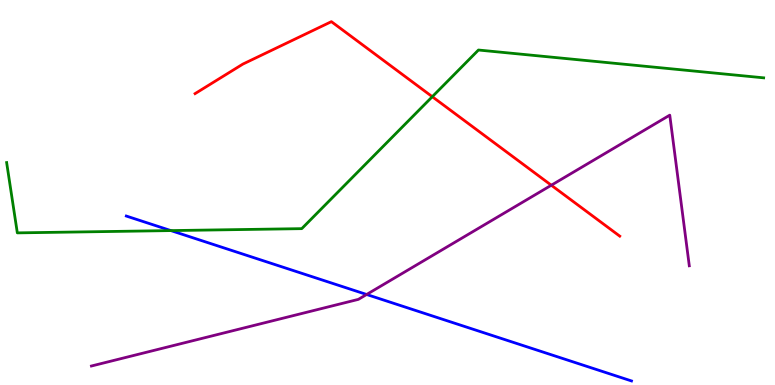[{'lines': ['blue', 'red'], 'intersections': []}, {'lines': ['green', 'red'], 'intersections': [{'x': 5.58, 'y': 7.49}]}, {'lines': ['purple', 'red'], 'intersections': [{'x': 7.11, 'y': 5.19}]}, {'lines': ['blue', 'green'], 'intersections': [{'x': 2.21, 'y': 4.01}]}, {'lines': ['blue', 'purple'], 'intersections': [{'x': 4.73, 'y': 2.35}]}, {'lines': ['green', 'purple'], 'intersections': []}]